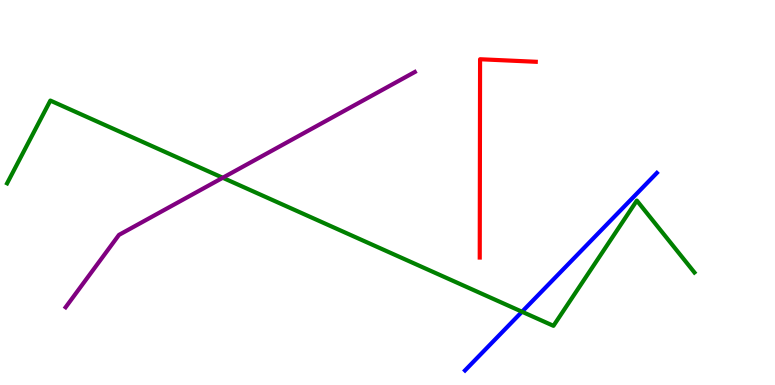[{'lines': ['blue', 'red'], 'intersections': []}, {'lines': ['green', 'red'], 'intersections': []}, {'lines': ['purple', 'red'], 'intersections': []}, {'lines': ['blue', 'green'], 'intersections': [{'x': 6.74, 'y': 1.9}]}, {'lines': ['blue', 'purple'], 'intersections': []}, {'lines': ['green', 'purple'], 'intersections': [{'x': 2.87, 'y': 5.38}]}]